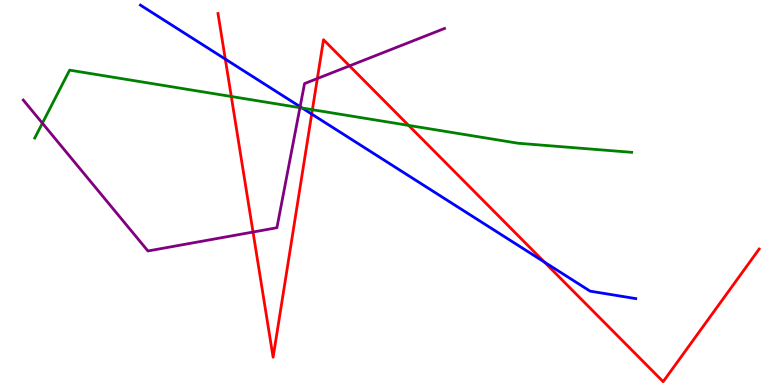[{'lines': ['blue', 'red'], 'intersections': [{'x': 2.91, 'y': 8.46}, {'x': 4.02, 'y': 7.04}, {'x': 7.02, 'y': 3.19}]}, {'lines': ['green', 'red'], 'intersections': [{'x': 2.98, 'y': 7.49}, {'x': 4.03, 'y': 7.15}, {'x': 5.27, 'y': 6.74}]}, {'lines': ['purple', 'red'], 'intersections': [{'x': 3.26, 'y': 3.97}, {'x': 4.09, 'y': 7.96}, {'x': 4.51, 'y': 8.29}]}, {'lines': ['blue', 'green'], 'intersections': [{'x': 3.9, 'y': 7.19}]}, {'lines': ['blue', 'purple'], 'intersections': [{'x': 3.87, 'y': 7.23}]}, {'lines': ['green', 'purple'], 'intersections': [{'x': 0.547, 'y': 6.8}, {'x': 3.87, 'y': 7.2}]}]